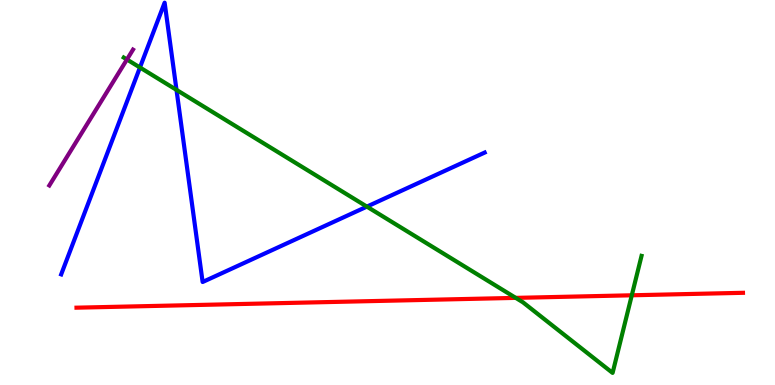[{'lines': ['blue', 'red'], 'intersections': []}, {'lines': ['green', 'red'], 'intersections': [{'x': 6.65, 'y': 2.26}, {'x': 8.15, 'y': 2.33}]}, {'lines': ['purple', 'red'], 'intersections': []}, {'lines': ['blue', 'green'], 'intersections': [{'x': 1.81, 'y': 8.25}, {'x': 2.28, 'y': 7.67}, {'x': 4.73, 'y': 4.63}]}, {'lines': ['blue', 'purple'], 'intersections': []}, {'lines': ['green', 'purple'], 'intersections': [{'x': 1.64, 'y': 8.45}]}]